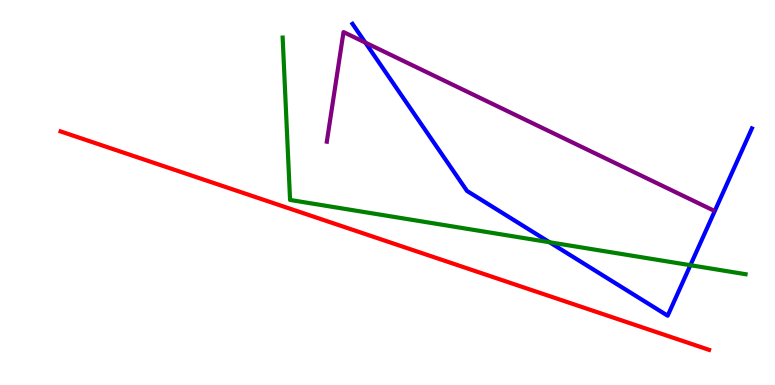[{'lines': ['blue', 'red'], 'intersections': []}, {'lines': ['green', 'red'], 'intersections': []}, {'lines': ['purple', 'red'], 'intersections': []}, {'lines': ['blue', 'green'], 'intersections': [{'x': 7.09, 'y': 3.71}, {'x': 8.91, 'y': 3.11}]}, {'lines': ['blue', 'purple'], 'intersections': [{'x': 4.71, 'y': 8.89}]}, {'lines': ['green', 'purple'], 'intersections': []}]